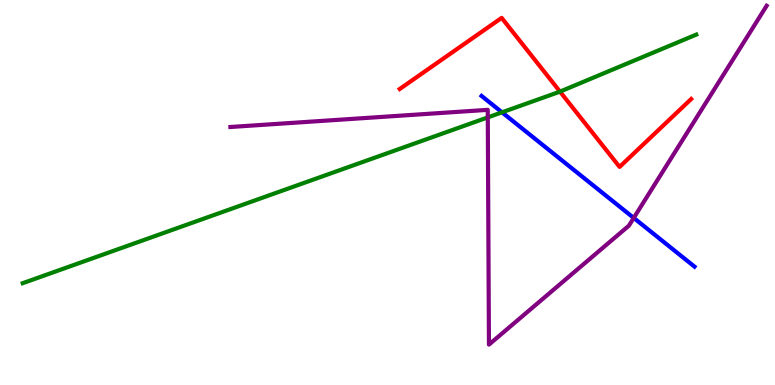[{'lines': ['blue', 'red'], 'intersections': []}, {'lines': ['green', 'red'], 'intersections': [{'x': 7.23, 'y': 7.62}]}, {'lines': ['purple', 'red'], 'intersections': []}, {'lines': ['blue', 'green'], 'intersections': [{'x': 6.48, 'y': 7.08}]}, {'lines': ['blue', 'purple'], 'intersections': [{'x': 8.18, 'y': 4.34}]}, {'lines': ['green', 'purple'], 'intersections': [{'x': 6.29, 'y': 6.95}]}]